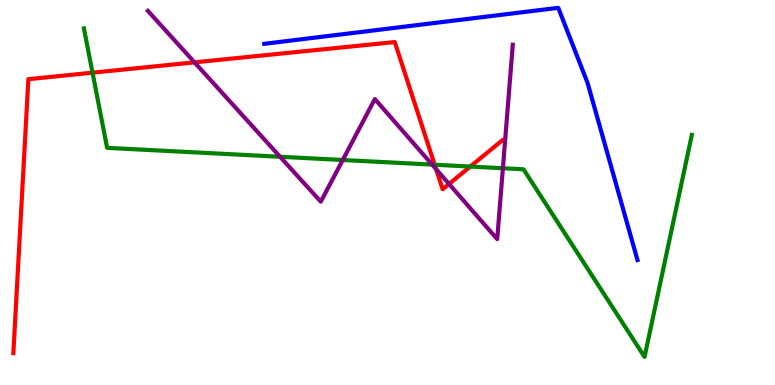[{'lines': ['blue', 'red'], 'intersections': []}, {'lines': ['green', 'red'], 'intersections': [{'x': 1.19, 'y': 8.11}, {'x': 5.61, 'y': 5.72}, {'x': 6.07, 'y': 5.67}]}, {'lines': ['purple', 'red'], 'intersections': [{'x': 2.51, 'y': 8.38}, {'x': 5.63, 'y': 5.61}, {'x': 5.79, 'y': 5.22}]}, {'lines': ['blue', 'green'], 'intersections': []}, {'lines': ['blue', 'purple'], 'intersections': []}, {'lines': ['green', 'purple'], 'intersections': [{'x': 3.61, 'y': 5.93}, {'x': 4.42, 'y': 5.84}, {'x': 5.58, 'y': 5.72}, {'x': 6.49, 'y': 5.63}]}]